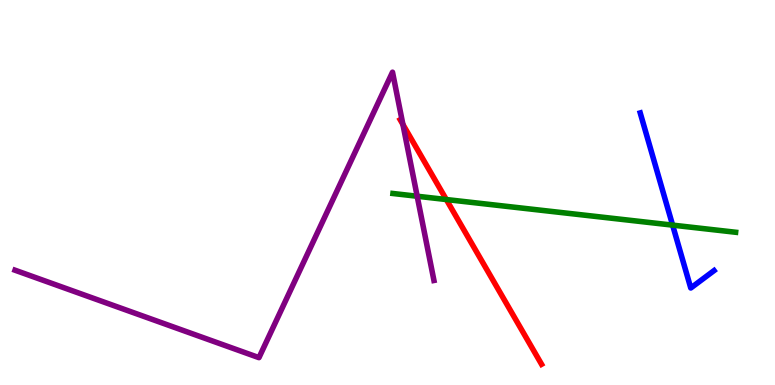[{'lines': ['blue', 'red'], 'intersections': []}, {'lines': ['green', 'red'], 'intersections': [{'x': 5.76, 'y': 4.82}]}, {'lines': ['purple', 'red'], 'intersections': [{'x': 5.2, 'y': 6.77}]}, {'lines': ['blue', 'green'], 'intersections': [{'x': 8.68, 'y': 4.15}]}, {'lines': ['blue', 'purple'], 'intersections': []}, {'lines': ['green', 'purple'], 'intersections': [{'x': 5.38, 'y': 4.9}]}]